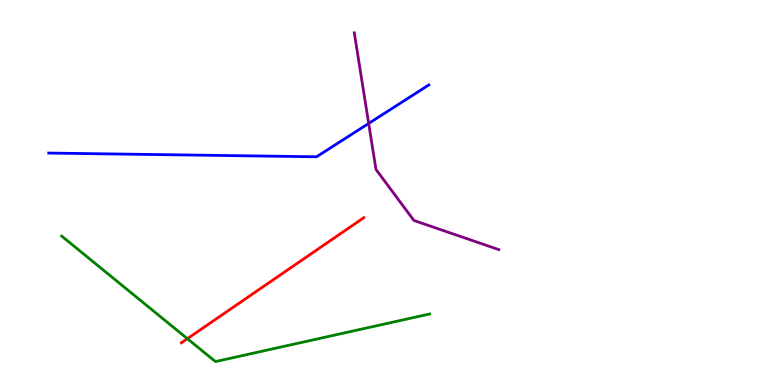[{'lines': ['blue', 'red'], 'intersections': []}, {'lines': ['green', 'red'], 'intersections': [{'x': 2.42, 'y': 1.2}]}, {'lines': ['purple', 'red'], 'intersections': []}, {'lines': ['blue', 'green'], 'intersections': []}, {'lines': ['blue', 'purple'], 'intersections': [{'x': 4.76, 'y': 6.79}]}, {'lines': ['green', 'purple'], 'intersections': []}]